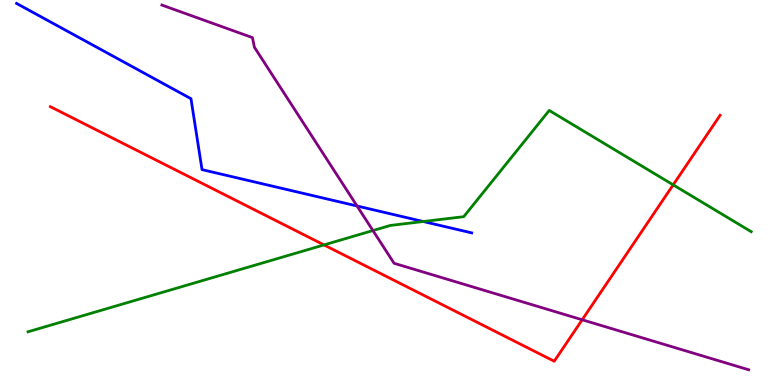[{'lines': ['blue', 'red'], 'intersections': []}, {'lines': ['green', 'red'], 'intersections': [{'x': 4.18, 'y': 3.64}, {'x': 8.69, 'y': 5.2}]}, {'lines': ['purple', 'red'], 'intersections': [{'x': 7.51, 'y': 1.69}]}, {'lines': ['blue', 'green'], 'intersections': [{'x': 5.46, 'y': 4.25}]}, {'lines': ['blue', 'purple'], 'intersections': [{'x': 4.61, 'y': 4.65}]}, {'lines': ['green', 'purple'], 'intersections': [{'x': 4.81, 'y': 4.01}]}]